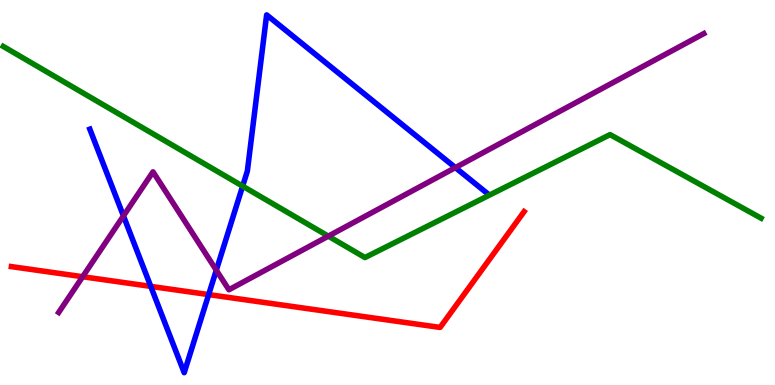[{'lines': ['blue', 'red'], 'intersections': [{'x': 1.95, 'y': 2.56}, {'x': 2.69, 'y': 2.35}]}, {'lines': ['green', 'red'], 'intersections': []}, {'lines': ['purple', 'red'], 'intersections': [{'x': 1.07, 'y': 2.81}]}, {'lines': ['blue', 'green'], 'intersections': [{'x': 3.13, 'y': 5.17}]}, {'lines': ['blue', 'purple'], 'intersections': [{'x': 1.59, 'y': 4.39}, {'x': 2.79, 'y': 2.98}, {'x': 5.88, 'y': 5.65}]}, {'lines': ['green', 'purple'], 'intersections': [{'x': 4.24, 'y': 3.87}]}]